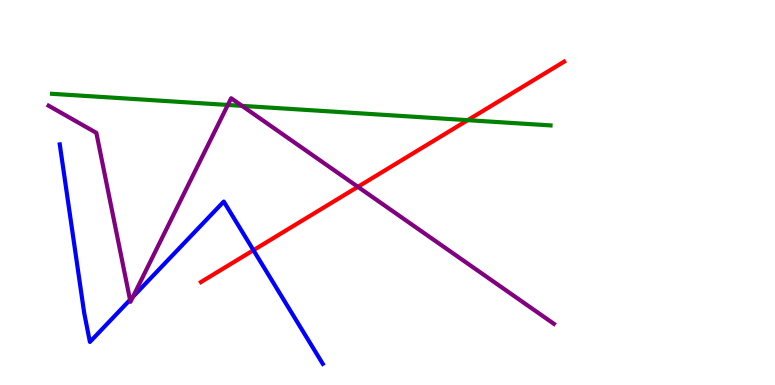[{'lines': ['blue', 'red'], 'intersections': [{'x': 3.27, 'y': 3.5}]}, {'lines': ['green', 'red'], 'intersections': [{'x': 6.04, 'y': 6.88}]}, {'lines': ['purple', 'red'], 'intersections': [{'x': 4.62, 'y': 5.15}]}, {'lines': ['blue', 'green'], 'intersections': []}, {'lines': ['blue', 'purple'], 'intersections': [{'x': 1.68, 'y': 2.21}, {'x': 1.72, 'y': 2.29}]}, {'lines': ['green', 'purple'], 'intersections': [{'x': 2.94, 'y': 7.27}, {'x': 3.12, 'y': 7.25}]}]